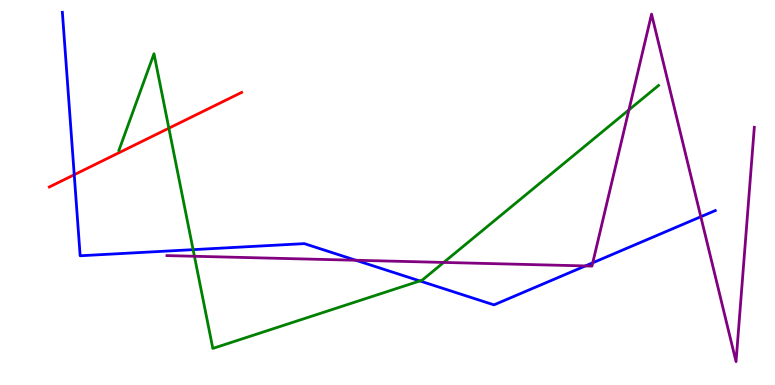[{'lines': ['blue', 'red'], 'intersections': [{'x': 0.958, 'y': 5.46}]}, {'lines': ['green', 'red'], 'intersections': [{'x': 2.18, 'y': 6.67}]}, {'lines': ['purple', 'red'], 'intersections': []}, {'lines': ['blue', 'green'], 'intersections': [{'x': 2.49, 'y': 3.52}, {'x': 5.42, 'y': 2.7}]}, {'lines': ['blue', 'purple'], 'intersections': [{'x': 4.59, 'y': 3.24}, {'x': 7.55, 'y': 3.09}, {'x': 7.65, 'y': 3.17}, {'x': 9.04, 'y': 4.37}]}, {'lines': ['green', 'purple'], 'intersections': [{'x': 2.51, 'y': 3.34}, {'x': 5.73, 'y': 3.18}, {'x': 8.12, 'y': 7.15}]}]